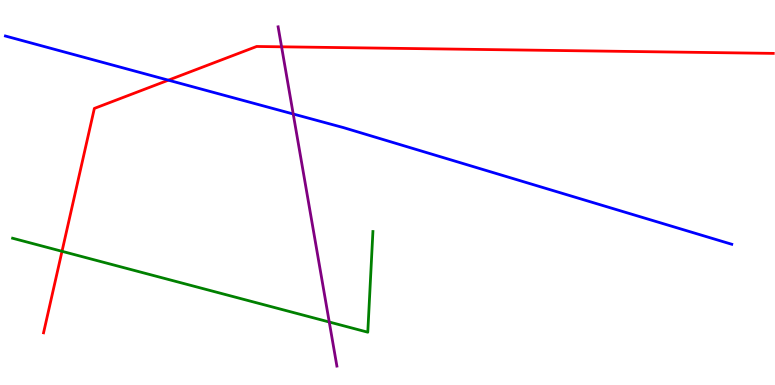[{'lines': ['blue', 'red'], 'intersections': [{'x': 2.17, 'y': 7.92}]}, {'lines': ['green', 'red'], 'intersections': [{'x': 0.8, 'y': 3.47}]}, {'lines': ['purple', 'red'], 'intersections': [{'x': 3.63, 'y': 8.78}]}, {'lines': ['blue', 'green'], 'intersections': []}, {'lines': ['blue', 'purple'], 'intersections': [{'x': 3.78, 'y': 7.04}]}, {'lines': ['green', 'purple'], 'intersections': [{'x': 4.25, 'y': 1.64}]}]